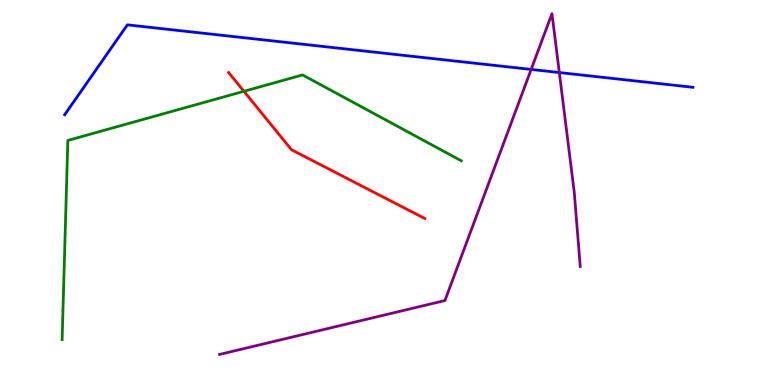[{'lines': ['blue', 'red'], 'intersections': []}, {'lines': ['green', 'red'], 'intersections': [{'x': 3.15, 'y': 7.63}]}, {'lines': ['purple', 'red'], 'intersections': []}, {'lines': ['blue', 'green'], 'intersections': []}, {'lines': ['blue', 'purple'], 'intersections': [{'x': 6.85, 'y': 8.2}, {'x': 7.22, 'y': 8.12}]}, {'lines': ['green', 'purple'], 'intersections': []}]